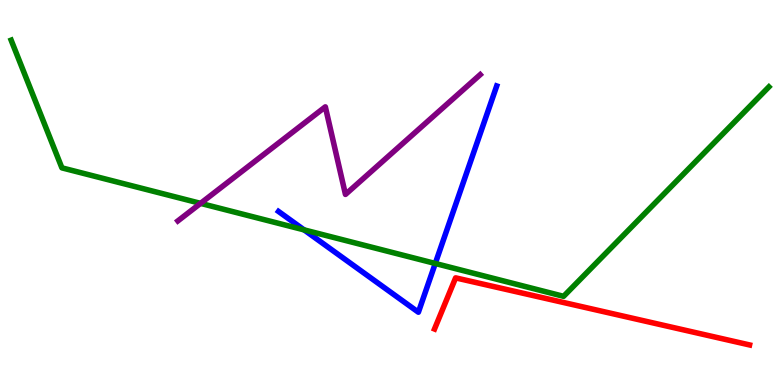[{'lines': ['blue', 'red'], 'intersections': []}, {'lines': ['green', 'red'], 'intersections': []}, {'lines': ['purple', 'red'], 'intersections': []}, {'lines': ['blue', 'green'], 'intersections': [{'x': 3.92, 'y': 4.03}, {'x': 5.62, 'y': 3.16}]}, {'lines': ['blue', 'purple'], 'intersections': []}, {'lines': ['green', 'purple'], 'intersections': [{'x': 2.59, 'y': 4.72}]}]